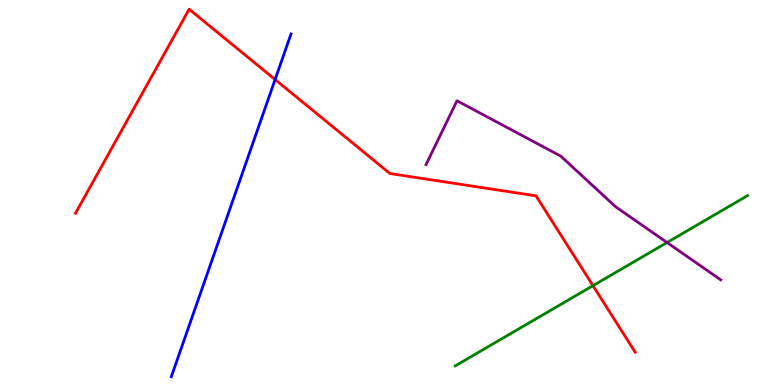[{'lines': ['blue', 'red'], 'intersections': [{'x': 3.55, 'y': 7.93}]}, {'lines': ['green', 'red'], 'intersections': [{'x': 7.65, 'y': 2.58}]}, {'lines': ['purple', 'red'], 'intersections': []}, {'lines': ['blue', 'green'], 'intersections': []}, {'lines': ['blue', 'purple'], 'intersections': []}, {'lines': ['green', 'purple'], 'intersections': [{'x': 8.61, 'y': 3.7}]}]